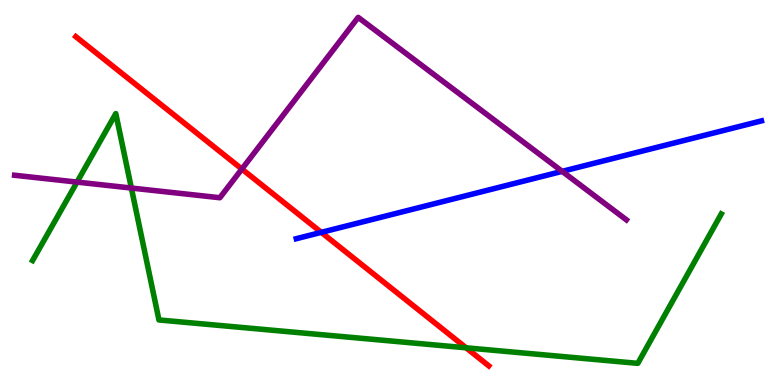[{'lines': ['blue', 'red'], 'intersections': [{'x': 4.15, 'y': 3.96}]}, {'lines': ['green', 'red'], 'intersections': [{'x': 6.01, 'y': 0.966}]}, {'lines': ['purple', 'red'], 'intersections': [{'x': 3.12, 'y': 5.61}]}, {'lines': ['blue', 'green'], 'intersections': []}, {'lines': ['blue', 'purple'], 'intersections': [{'x': 7.25, 'y': 5.55}]}, {'lines': ['green', 'purple'], 'intersections': [{'x': 0.994, 'y': 5.27}, {'x': 1.7, 'y': 5.12}]}]